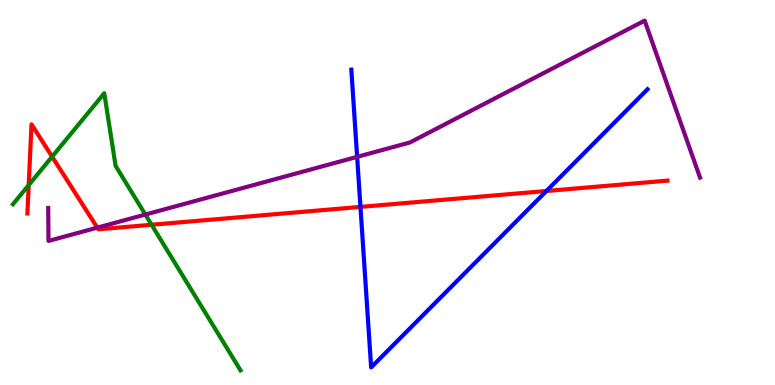[{'lines': ['blue', 'red'], 'intersections': [{'x': 4.65, 'y': 4.63}, {'x': 7.05, 'y': 5.04}]}, {'lines': ['green', 'red'], 'intersections': [{'x': 0.37, 'y': 5.19}, {'x': 0.672, 'y': 5.93}, {'x': 1.96, 'y': 4.16}]}, {'lines': ['purple', 'red'], 'intersections': [{'x': 1.26, 'y': 4.09}]}, {'lines': ['blue', 'green'], 'intersections': []}, {'lines': ['blue', 'purple'], 'intersections': [{'x': 4.61, 'y': 5.93}]}, {'lines': ['green', 'purple'], 'intersections': [{'x': 1.88, 'y': 4.43}]}]